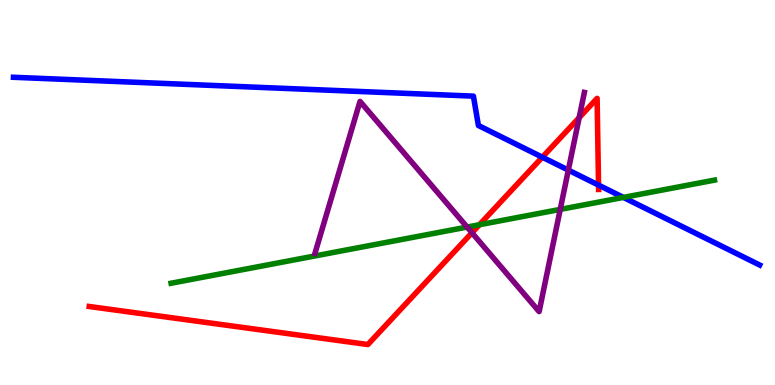[{'lines': ['blue', 'red'], 'intersections': [{'x': 7.0, 'y': 5.92}, {'x': 7.72, 'y': 5.19}]}, {'lines': ['green', 'red'], 'intersections': [{'x': 6.19, 'y': 4.16}]}, {'lines': ['purple', 'red'], 'intersections': [{'x': 6.09, 'y': 3.95}, {'x': 7.47, 'y': 6.94}]}, {'lines': ['blue', 'green'], 'intersections': [{'x': 8.04, 'y': 4.87}]}, {'lines': ['blue', 'purple'], 'intersections': [{'x': 7.33, 'y': 5.58}]}, {'lines': ['green', 'purple'], 'intersections': [{'x': 6.03, 'y': 4.1}, {'x': 7.23, 'y': 4.56}]}]